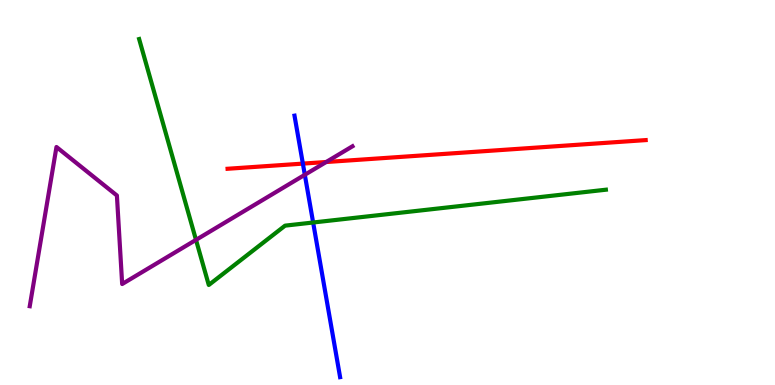[{'lines': ['blue', 'red'], 'intersections': [{'x': 3.91, 'y': 5.75}]}, {'lines': ['green', 'red'], 'intersections': []}, {'lines': ['purple', 'red'], 'intersections': [{'x': 4.21, 'y': 5.79}]}, {'lines': ['blue', 'green'], 'intersections': [{'x': 4.04, 'y': 4.22}]}, {'lines': ['blue', 'purple'], 'intersections': [{'x': 3.93, 'y': 5.46}]}, {'lines': ['green', 'purple'], 'intersections': [{'x': 2.53, 'y': 3.77}]}]